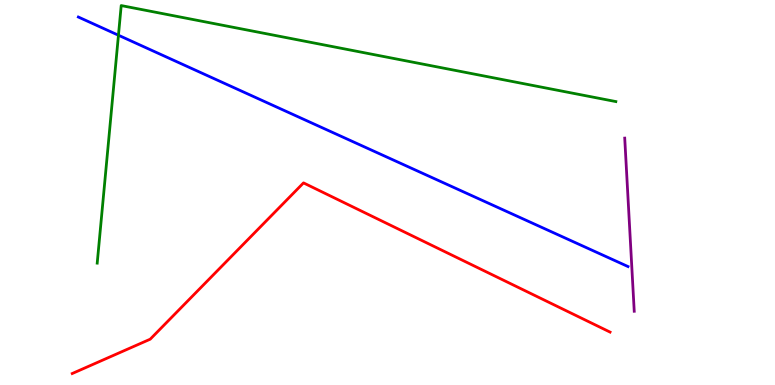[{'lines': ['blue', 'red'], 'intersections': []}, {'lines': ['green', 'red'], 'intersections': []}, {'lines': ['purple', 'red'], 'intersections': []}, {'lines': ['blue', 'green'], 'intersections': [{'x': 1.53, 'y': 9.08}]}, {'lines': ['blue', 'purple'], 'intersections': []}, {'lines': ['green', 'purple'], 'intersections': []}]